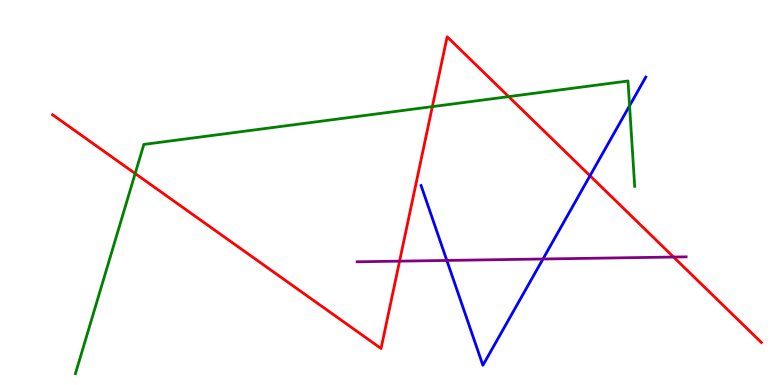[{'lines': ['blue', 'red'], 'intersections': [{'x': 7.61, 'y': 5.43}]}, {'lines': ['green', 'red'], 'intersections': [{'x': 1.74, 'y': 5.49}, {'x': 5.58, 'y': 7.23}, {'x': 6.56, 'y': 7.49}]}, {'lines': ['purple', 'red'], 'intersections': [{'x': 5.16, 'y': 3.22}, {'x': 8.69, 'y': 3.32}]}, {'lines': ['blue', 'green'], 'intersections': [{'x': 8.12, 'y': 7.25}]}, {'lines': ['blue', 'purple'], 'intersections': [{'x': 5.77, 'y': 3.24}, {'x': 7.01, 'y': 3.27}]}, {'lines': ['green', 'purple'], 'intersections': []}]